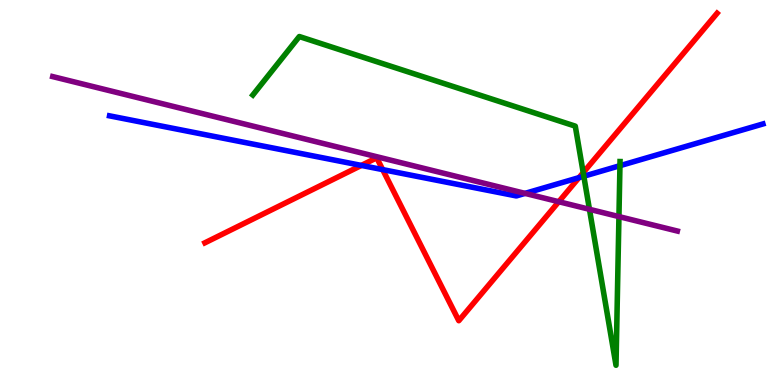[{'lines': ['blue', 'red'], 'intersections': [{'x': 4.66, 'y': 5.7}, {'x': 4.94, 'y': 5.59}, {'x': 7.47, 'y': 5.39}]}, {'lines': ['green', 'red'], 'intersections': [{'x': 7.53, 'y': 5.52}]}, {'lines': ['purple', 'red'], 'intersections': [{'x': 7.21, 'y': 4.76}]}, {'lines': ['blue', 'green'], 'intersections': [{'x': 7.53, 'y': 5.42}, {'x': 8.0, 'y': 5.7}]}, {'lines': ['blue', 'purple'], 'intersections': [{'x': 6.77, 'y': 4.98}]}, {'lines': ['green', 'purple'], 'intersections': [{'x': 7.61, 'y': 4.56}, {'x': 7.99, 'y': 4.37}]}]